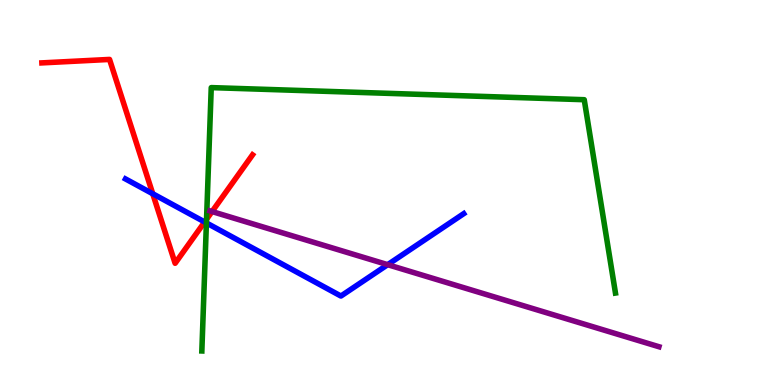[{'lines': ['blue', 'red'], 'intersections': [{'x': 1.97, 'y': 4.97}, {'x': 2.64, 'y': 4.23}]}, {'lines': ['green', 'red'], 'intersections': [{'x': 2.67, 'y': 4.3}]}, {'lines': ['purple', 'red'], 'intersections': [{'x': 2.74, 'y': 4.51}]}, {'lines': ['blue', 'green'], 'intersections': [{'x': 2.66, 'y': 4.21}]}, {'lines': ['blue', 'purple'], 'intersections': [{'x': 5.0, 'y': 3.13}]}, {'lines': ['green', 'purple'], 'intersections': []}]